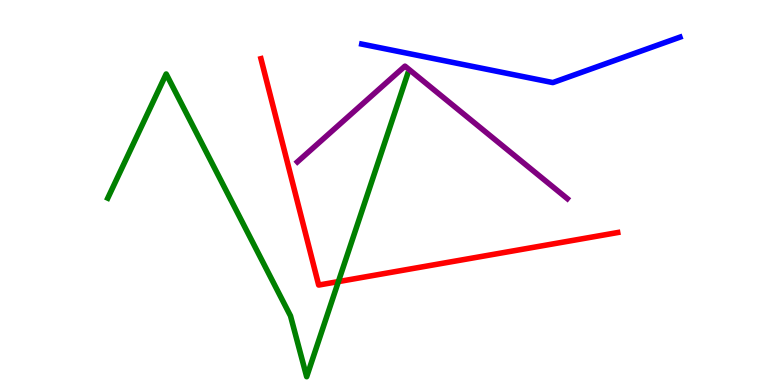[{'lines': ['blue', 'red'], 'intersections': []}, {'lines': ['green', 'red'], 'intersections': [{'x': 4.37, 'y': 2.69}]}, {'lines': ['purple', 'red'], 'intersections': []}, {'lines': ['blue', 'green'], 'intersections': []}, {'lines': ['blue', 'purple'], 'intersections': []}, {'lines': ['green', 'purple'], 'intersections': []}]